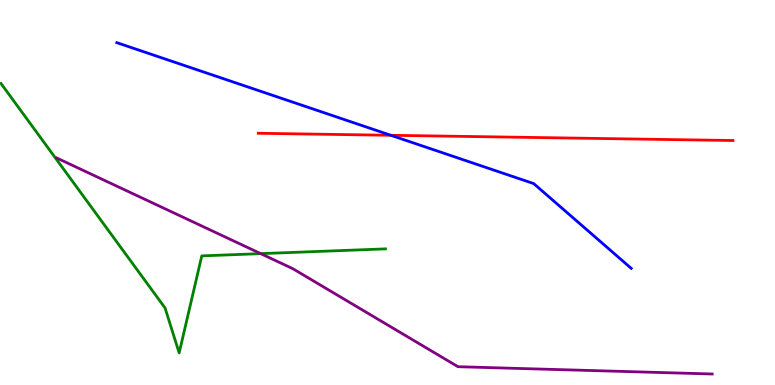[{'lines': ['blue', 'red'], 'intersections': [{'x': 5.04, 'y': 6.49}]}, {'lines': ['green', 'red'], 'intersections': []}, {'lines': ['purple', 'red'], 'intersections': []}, {'lines': ['blue', 'green'], 'intersections': []}, {'lines': ['blue', 'purple'], 'intersections': []}, {'lines': ['green', 'purple'], 'intersections': [{'x': 3.36, 'y': 3.41}]}]